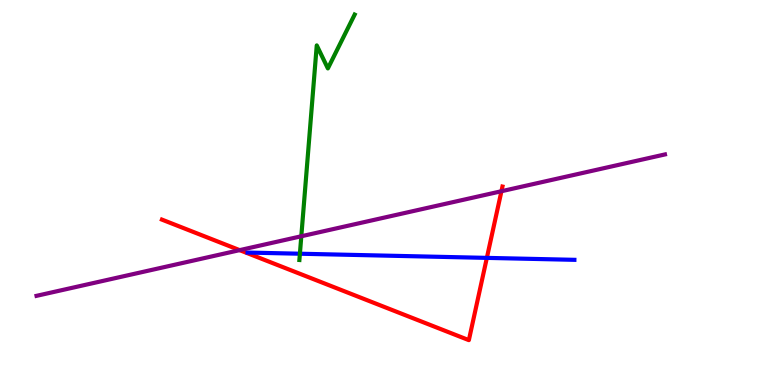[{'lines': ['blue', 'red'], 'intersections': [{'x': 6.28, 'y': 3.3}]}, {'lines': ['green', 'red'], 'intersections': []}, {'lines': ['purple', 'red'], 'intersections': [{'x': 3.09, 'y': 3.5}, {'x': 6.47, 'y': 5.03}]}, {'lines': ['blue', 'green'], 'intersections': [{'x': 3.87, 'y': 3.41}]}, {'lines': ['blue', 'purple'], 'intersections': []}, {'lines': ['green', 'purple'], 'intersections': [{'x': 3.89, 'y': 3.86}]}]